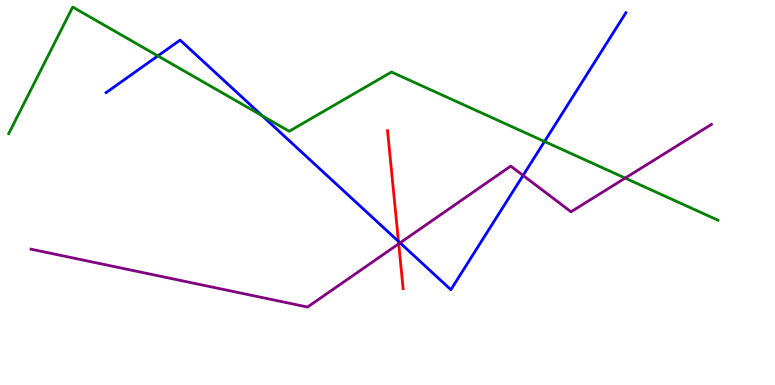[{'lines': ['blue', 'red'], 'intersections': [{'x': 5.14, 'y': 3.73}]}, {'lines': ['green', 'red'], 'intersections': []}, {'lines': ['purple', 'red'], 'intersections': [{'x': 5.14, 'y': 3.67}]}, {'lines': ['blue', 'green'], 'intersections': [{'x': 2.04, 'y': 8.55}, {'x': 3.38, 'y': 6.99}, {'x': 7.03, 'y': 6.32}]}, {'lines': ['blue', 'purple'], 'intersections': [{'x': 5.16, 'y': 3.69}, {'x': 6.75, 'y': 5.44}]}, {'lines': ['green', 'purple'], 'intersections': [{'x': 8.07, 'y': 5.37}]}]